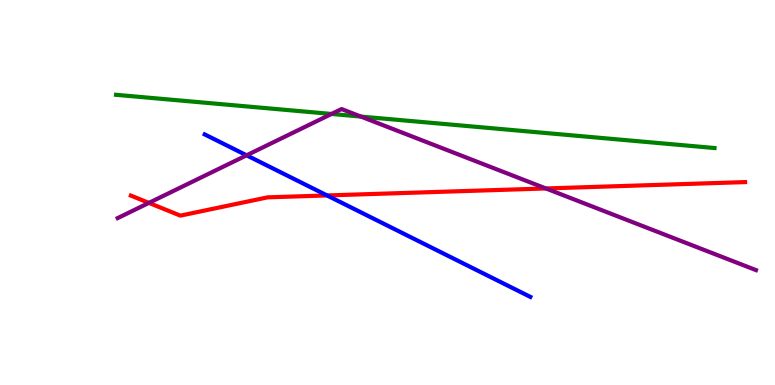[{'lines': ['blue', 'red'], 'intersections': [{'x': 4.22, 'y': 4.92}]}, {'lines': ['green', 'red'], 'intersections': []}, {'lines': ['purple', 'red'], 'intersections': [{'x': 1.92, 'y': 4.73}, {'x': 7.04, 'y': 5.1}]}, {'lines': ['blue', 'green'], 'intersections': []}, {'lines': ['blue', 'purple'], 'intersections': [{'x': 3.18, 'y': 5.97}]}, {'lines': ['green', 'purple'], 'intersections': [{'x': 4.28, 'y': 7.04}, {'x': 4.66, 'y': 6.97}]}]